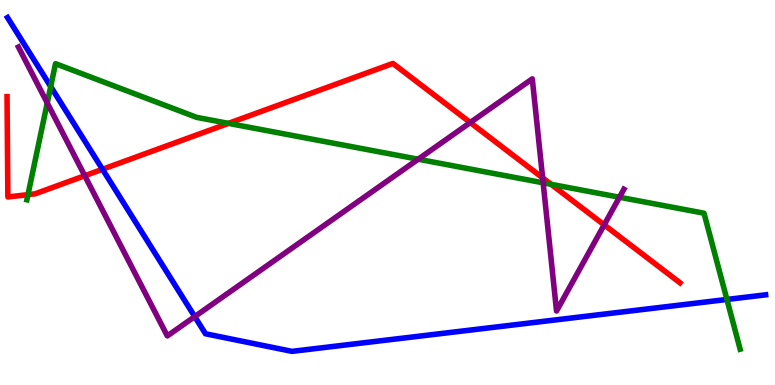[{'lines': ['blue', 'red'], 'intersections': [{'x': 1.32, 'y': 5.6}]}, {'lines': ['green', 'red'], 'intersections': [{'x': 0.361, 'y': 4.94}, {'x': 2.95, 'y': 6.8}, {'x': 7.11, 'y': 5.21}]}, {'lines': ['purple', 'red'], 'intersections': [{'x': 1.09, 'y': 5.44}, {'x': 6.07, 'y': 6.82}, {'x': 7.0, 'y': 5.38}, {'x': 7.8, 'y': 4.16}]}, {'lines': ['blue', 'green'], 'intersections': [{'x': 0.654, 'y': 7.75}, {'x': 9.38, 'y': 2.22}]}, {'lines': ['blue', 'purple'], 'intersections': [{'x': 2.51, 'y': 1.78}]}, {'lines': ['green', 'purple'], 'intersections': [{'x': 0.61, 'y': 7.33}, {'x': 5.4, 'y': 5.86}, {'x': 7.01, 'y': 5.25}, {'x': 7.99, 'y': 4.88}]}]